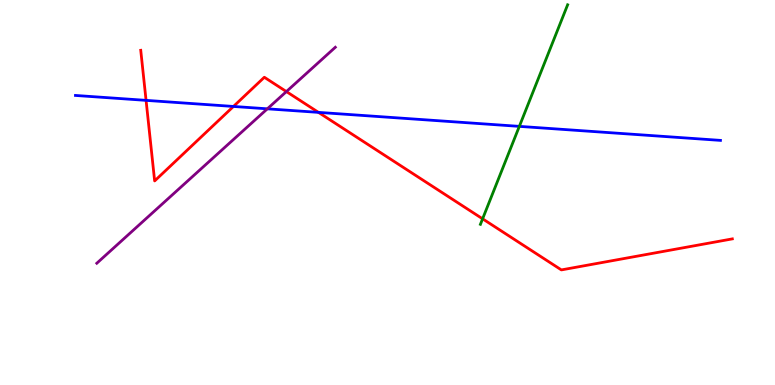[{'lines': ['blue', 'red'], 'intersections': [{'x': 1.88, 'y': 7.39}, {'x': 3.01, 'y': 7.23}, {'x': 4.11, 'y': 7.08}]}, {'lines': ['green', 'red'], 'intersections': [{'x': 6.23, 'y': 4.32}]}, {'lines': ['purple', 'red'], 'intersections': [{'x': 3.7, 'y': 7.62}]}, {'lines': ['blue', 'green'], 'intersections': [{'x': 6.7, 'y': 6.72}]}, {'lines': ['blue', 'purple'], 'intersections': [{'x': 3.45, 'y': 7.17}]}, {'lines': ['green', 'purple'], 'intersections': []}]